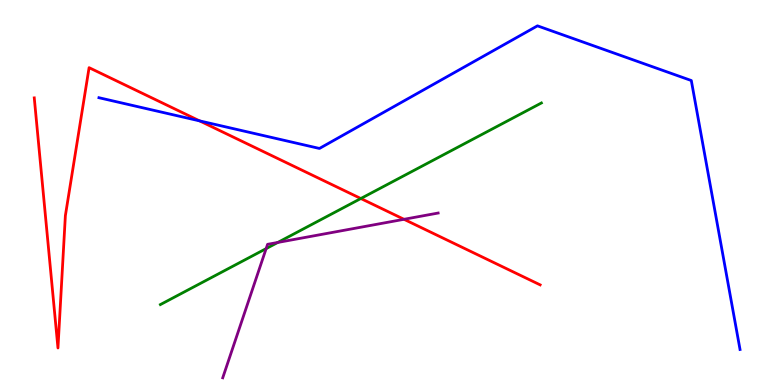[{'lines': ['blue', 'red'], 'intersections': [{'x': 2.58, 'y': 6.86}]}, {'lines': ['green', 'red'], 'intersections': [{'x': 4.66, 'y': 4.84}]}, {'lines': ['purple', 'red'], 'intersections': [{'x': 5.21, 'y': 4.3}]}, {'lines': ['blue', 'green'], 'intersections': []}, {'lines': ['blue', 'purple'], 'intersections': []}, {'lines': ['green', 'purple'], 'intersections': [{'x': 3.43, 'y': 3.54}, {'x': 3.58, 'y': 3.7}]}]